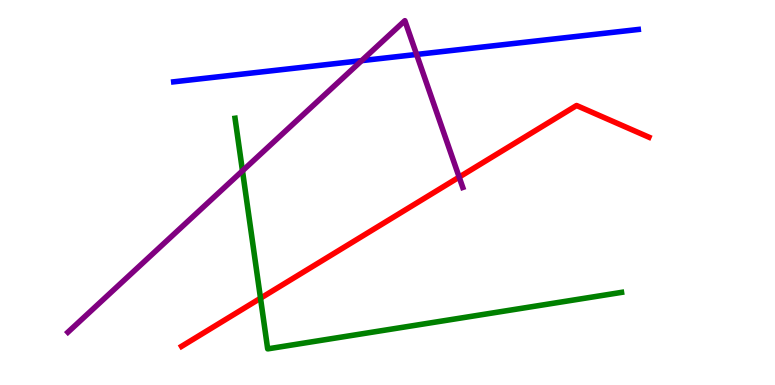[{'lines': ['blue', 'red'], 'intersections': []}, {'lines': ['green', 'red'], 'intersections': [{'x': 3.36, 'y': 2.25}]}, {'lines': ['purple', 'red'], 'intersections': [{'x': 5.92, 'y': 5.4}]}, {'lines': ['blue', 'green'], 'intersections': []}, {'lines': ['blue', 'purple'], 'intersections': [{'x': 4.67, 'y': 8.42}, {'x': 5.38, 'y': 8.59}]}, {'lines': ['green', 'purple'], 'intersections': [{'x': 3.13, 'y': 5.56}]}]